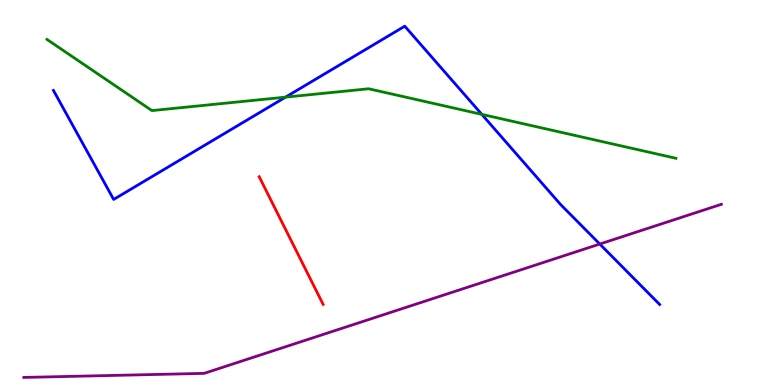[{'lines': ['blue', 'red'], 'intersections': []}, {'lines': ['green', 'red'], 'intersections': []}, {'lines': ['purple', 'red'], 'intersections': []}, {'lines': ['blue', 'green'], 'intersections': [{'x': 3.68, 'y': 7.48}, {'x': 6.22, 'y': 7.03}]}, {'lines': ['blue', 'purple'], 'intersections': [{'x': 7.74, 'y': 3.66}]}, {'lines': ['green', 'purple'], 'intersections': []}]